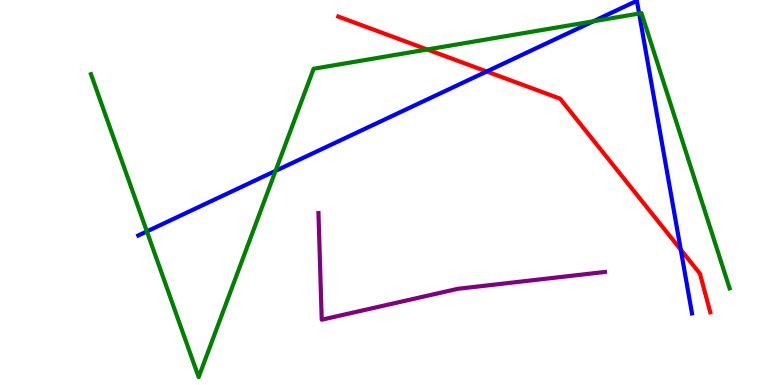[{'lines': ['blue', 'red'], 'intersections': [{'x': 6.28, 'y': 8.14}, {'x': 8.78, 'y': 3.52}]}, {'lines': ['green', 'red'], 'intersections': [{'x': 5.51, 'y': 8.71}]}, {'lines': ['purple', 'red'], 'intersections': []}, {'lines': ['blue', 'green'], 'intersections': [{'x': 1.9, 'y': 3.99}, {'x': 3.56, 'y': 5.56}, {'x': 7.66, 'y': 9.45}, {'x': 8.25, 'y': 9.65}]}, {'lines': ['blue', 'purple'], 'intersections': []}, {'lines': ['green', 'purple'], 'intersections': []}]